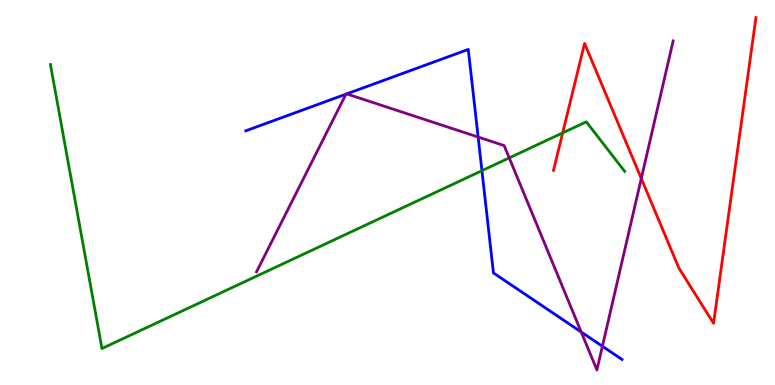[{'lines': ['blue', 'red'], 'intersections': []}, {'lines': ['green', 'red'], 'intersections': [{'x': 7.26, 'y': 6.55}]}, {'lines': ['purple', 'red'], 'intersections': [{'x': 8.27, 'y': 5.36}]}, {'lines': ['blue', 'green'], 'intersections': [{'x': 6.22, 'y': 5.57}]}, {'lines': ['blue', 'purple'], 'intersections': [{'x': 4.46, 'y': 7.55}, {'x': 4.47, 'y': 7.56}, {'x': 6.17, 'y': 6.44}, {'x': 7.5, 'y': 1.38}, {'x': 7.77, 'y': 1.01}]}, {'lines': ['green', 'purple'], 'intersections': [{'x': 6.57, 'y': 5.9}]}]